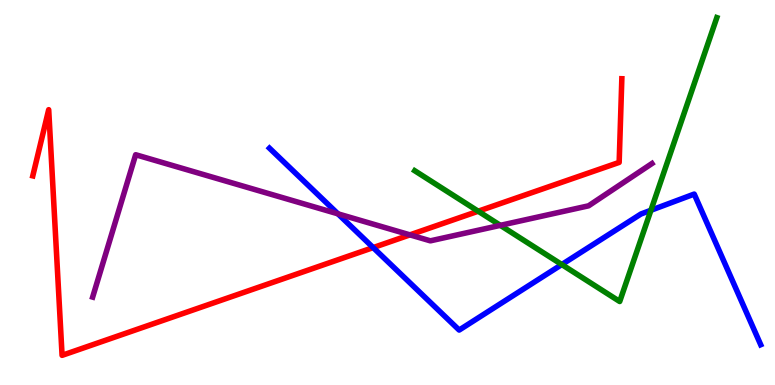[{'lines': ['blue', 'red'], 'intersections': [{'x': 4.82, 'y': 3.57}]}, {'lines': ['green', 'red'], 'intersections': [{'x': 6.17, 'y': 4.51}]}, {'lines': ['purple', 'red'], 'intersections': [{'x': 5.29, 'y': 3.9}]}, {'lines': ['blue', 'green'], 'intersections': [{'x': 7.25, 'y': 3.13}, {'x': 8.4, 'y': 4.54}]}, {'lines': ['blue', 'purple'], 'intersections': [{'x': 4.36, 'y': 4.45}]}, {'lines': ['green', 'purple'], 'intersections': [{'x': 6.46, 'y': 4.15}]}]